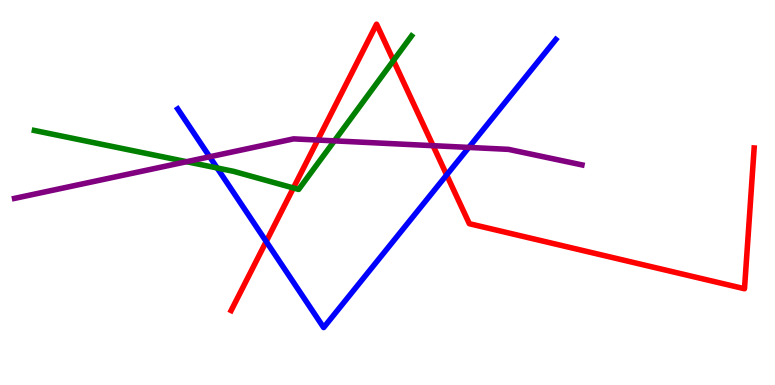[{'lines': ['blue', 'red'], 'intersections': [{'x': 3.43, 'y': 3.73}, {'x': 5.76, 'y': 5.46}]}, {'lines': ['green', 'red'], 'intersections': [{'x': 3.79, 'y': 5.12}, {'x': 5.08, 'y': 8.43}]}, {'lines': ['purple', 'red'], 'intersections': [{'x': 4.1, 'y': 6.36}, {'x': 5.59, 'y': 6.22}]}, {'lines': ['blue', 'green'], 'intersections': [{'x': 2.8, 'y': 5.64}]}, {'lines': ['blue', 'purple'], 'intersections': [{'x': 2.71, 'y': 5.93}, {'x': 6.05, 'y': 6.17}]}, {'lines': ['green', 'purple'], 'intersections': [{'x': 2.41, 'y': 5.8}, {'x': 4.31, 'y': 6.34}]}]